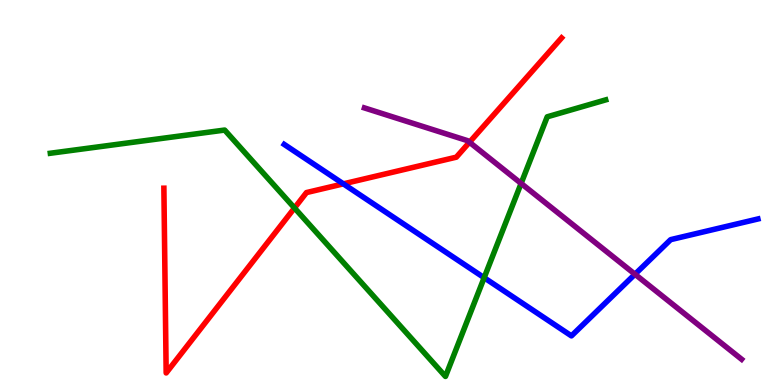[{'lines': ['blue', 'red'], 'intersections': [{'x': 4.43, 'y': 5.22}]}, {'lines': ['green', 'red'], 'intersections': [{'x': 3.8, 'y': 4.6}]}, {'lines': ['purple', 'red'], 'intersections': [{'x': 6.06, 'y': 6.31}]}, {'lines': ['blue', 'green'], 'intersections': [{'x': 6.25, 'y': 2.79}]}, {'lines': ['blue', 'purple'], 'intersections': [{'x': 8.19, 'y': 2.88}]}, {'lines': ['green', 'purple'], 'intersections': [{'x': 6.72, 'y': 5.24}]}]